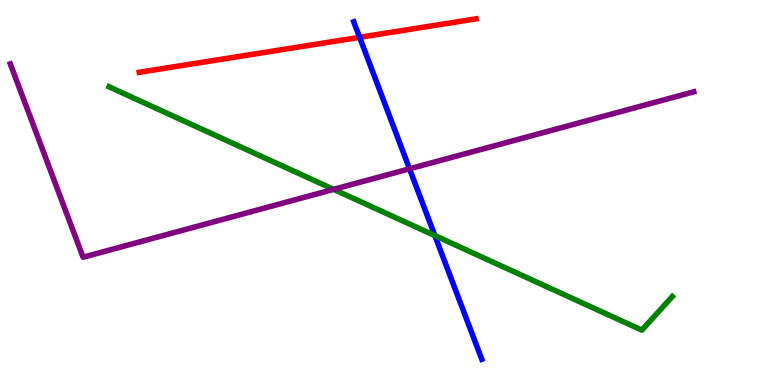[{'lines': ['blue', 'red'], 'intersections': [{'x': 4.64, 'y': 9.03}]}, {'lines': ['green', 'red'], 'intersections': []}, {'lines': ['purple', 'red'], 'intersections': []}, {'lines': ['blue', 'green'], 'intersections': [{'x': 5.61, 'y': 3.88}]}, {'lines': ['blue', 'purple'], 'intersections': [{'x': 5.28, 'y': 5.62}]}, {'lines': ['green', 'purple'], 'intersections': [{'x': 4.3, 'y': 5.08}]}]